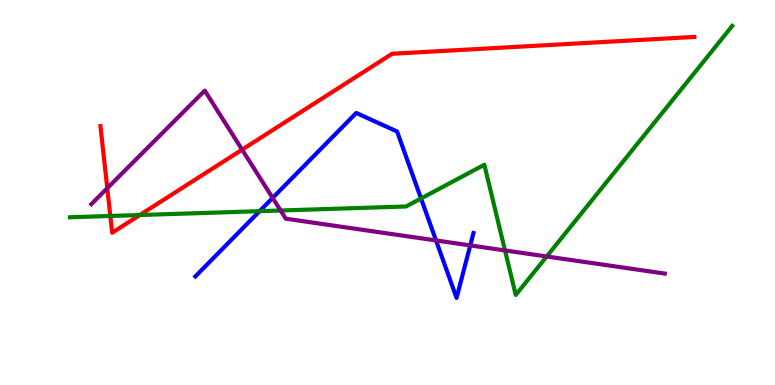[{'lines': ['blue', 'red'], 'intersections': []}, {'lines': ['green', 'red'], 'intersections': [{'x': 1.42, 'y': 4.39}, {'x': 1.8, 'y': 4.41}]}, {'lines': ['purple', 'red'], 'intersections': [{'x': 1.38, 'y': 5.11}, {'x': 3.12, 'y': 6.11}]}, {'lines': ['blue', 'green'], 'intersections': [{'x': 3.35, 'y': 4.51}, {'x': 5.43, 'y': 4.84}]}, {'lines': ['blue', 'purple'], 'intersections': [{'x': 3.52, 'y': 4.86}, {'x': 5.63, 'y': 3.75}, {'x': 6.07, 'y': 3.63}]}, {'lines': ['green', 'purple'], 'intersections': [{'x': 3.62, 'y': 4.53}, {'x': 6.52, 'y': 3.49}, {'x': 7.05, 'y': 3.34}]}]